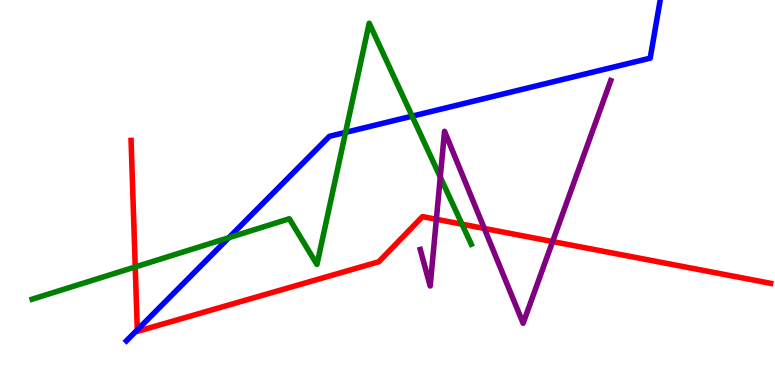[{'lines': ['blue', 'red'], 'intersections': [{'x': 1.77, 'y': 1.43}]}, {'lines': ['green', 'red'], 'intersections': [{'x': 1.74, 'y': 3.07}, {'x': 5.96, 'y': 4.18}]}, {'lines': ['purple', 'red'], 'intersections': [{'x': 5.63, 'y': 4.3}, {'x': 6.25, 'y': 4.07}, {'x': 7.13, 'y': 3.73}]}, {'lines': ['blue', 'green'], 'intersections': [{'x': 2.95, 'y': 3.83}, {'x': 4.46, 'y': 6.56}, {'x': 5.32, 'y': 6.98}]}, {'lines': ['blue', 'purple'], 'intersections': []}, {'lines': ['green', 'purple'], 'intersections': [{'x': 5.68, 'y': 5.4}]}]